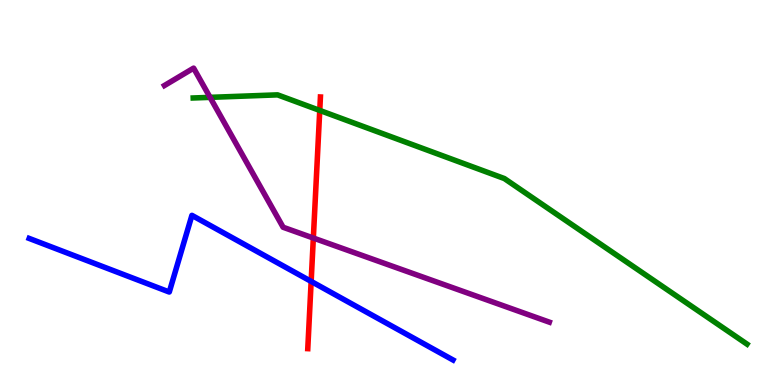[{'lines': ['blue', 'red'], 'intersections': [{'x': 4.01, 'y': 2.69}]}, {'lines': ['green', 'red'], 'intersections': [{'x': 4.13, 'y': 7.13}]}, {'lines': ['purple', 'red'], 'intersections': [{'x': 4.04, 'y': 3.82}]}, {'lines': ['blue', 'green'], 'intersections': []}, {'lines': ['blue', 'purple'], 'intersections': []}, {'lines': ['green', 'purple'], 'intersections': [{'x': 2.71, 'y': 7.47}]}]